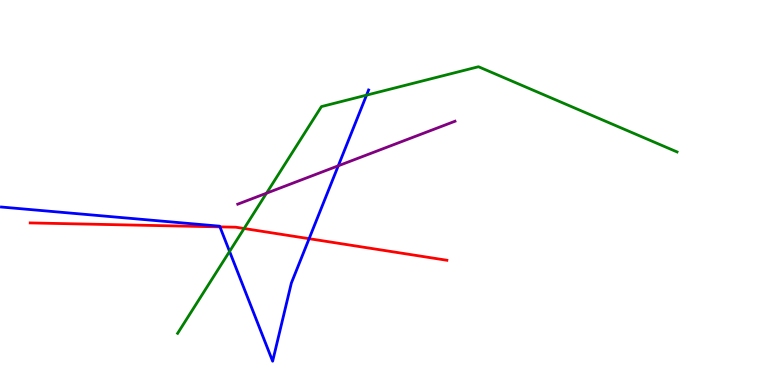[{'lines': ['blue', 'red'], 'intersections': [{'x': 2.84, 'y': 4.11}, {'x': 3.99, 'y': 3.8}]}, {'lines': ['green', 'red'], 'intersections': [{'x': 3.15, 'y': 4.06}]}, {'lines': ['purple', 'red'], 'intersections': []}, {'lines': ['blue', 'green'], 'intersections': [{'x': 2.96, 'y': 3.47}, {'x': 4.73, 'y': 7.53}]}, {'lines': ['blue', 'purple'], 'intersections': [{'x': 4.36, 'y': 5.69}]}, {'lines': ['green', 'purple'], 'intersections': [{'x': 3.44, 'y': 4.98}]}]